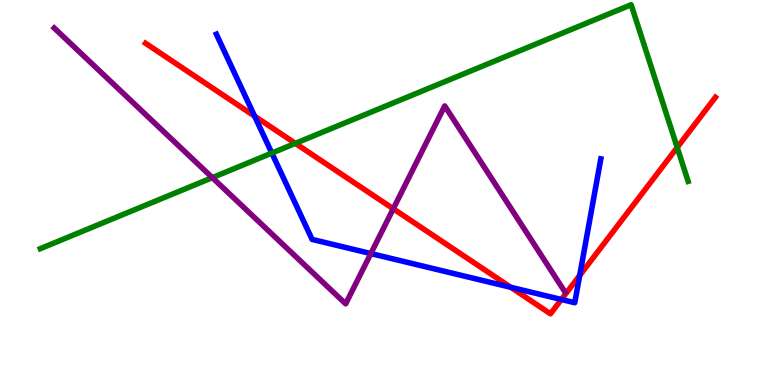[{'lines': ['blue', 'red'], 'intersections': [{'x': 3.28, 'y': 6.98}, {'x': 6.59, 'y': 2.54}, {'x': 7.24, 'y': 2.22}, {'x': 7.48, 'y': 2.85}]}, {'lines': ['green', 'red'], 'intersections': [{'x': 3.81, 'y': 6.28}, {'x': 8.74, 'y': 6.17}]}, {'lines': ['purple', 'red'], 'intersections': [{'x': 5.07, 'y': 4.58}]}, {'lines': ['blue', 'green'], 'intersections': [{'x': 3.51, 'y': 6.02}]}, {'lines': ['blue', 'purple'], 'intersections': [{'x': 4.78, 'y': 3.41}]}, {'lines': ['green', 'purple'], 'intersections': [{'x': 2.74, 'y': 5.39}]}]